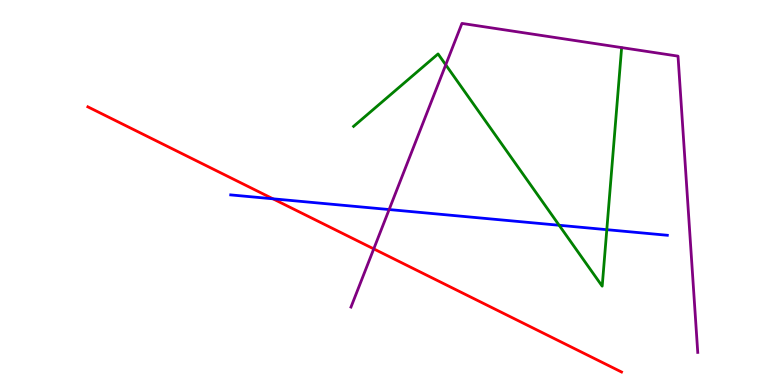[{'lines': ['blue', 'red'], 'intersections': [{'x': 3.52, 'y': 4.84}]}, {'lines': ['green', 'red'], 'intersections': []}, {'lines': ['purple', 'red'], 'intersections': [{'x': 4.82, 'y': 3.54}]}, {'lines': ['blue', 'green'], 'intersections': [{'x': 7.21, 'y': 4.15}, {'x': 7.83, 'y': 4.03}]}, {'lines': ['blue', 'purple'], 'intersections': [{'x': 5.02, 'y': 4.56}]}, {'lines': ['green', 'purple'], 'intersections': [{'x': 5.75, 'y': 8.32}]}]